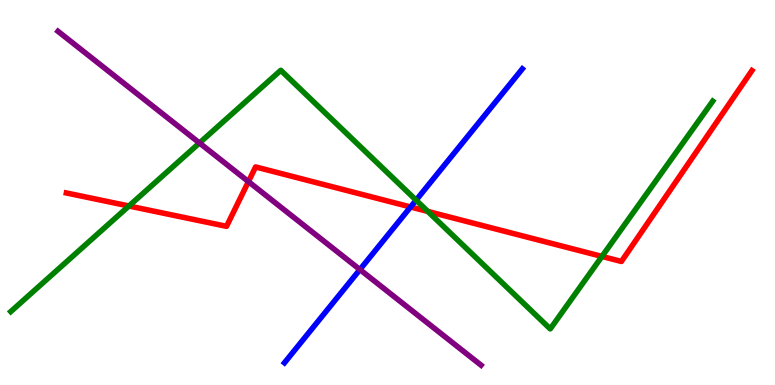[{'lines': ['blue', 'red'], 'intersections': [{'x': 5.3, 'y': 4.62}]}, {'lines': ['green', 'red'], 'intersections': [{'x': 1.66, 'y': 4.65}, {'x': 5.52, 'y': 4.51}, {'x': 7.77, 'y': 3.34}]}, {'lines': ['purple', 'red'], 'intersections': [{'x': 3.21, 'y': 5.28}]}, {'lines': ['blue', 'green'], 'intersections': [{'x': 5.37, 'y': 4.8}]}, {'lines': ['blue', 'purple'], 'intersections': [{'x': 4.64, 'y': 3.0}]}, {'lines': ['green', 'purple'], 'intersections': [{'x': 2.57, 'y': 6.29}]}]